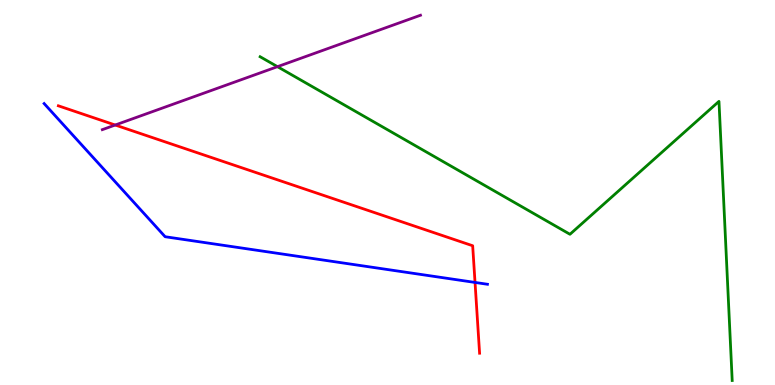[{'lines': ['blue', 'red'], 'intersections': [{'x': 6.13, 'y': 2.66}]}, {'lines': ['green', 'red'], 'intersections': []}, {'lines': ['purple', 'red'], 'intersections': [{'x': 1.49, 'y': 6.75}]}, {'lines': ['blue', 'green'], 'intersections': []}, {'lines': ['blue', 'purple'], 'intersections': []}, {'lines': ['green', 'purple'], 'intersections': [{'x': 3.58, 'y': 8.27}]}]